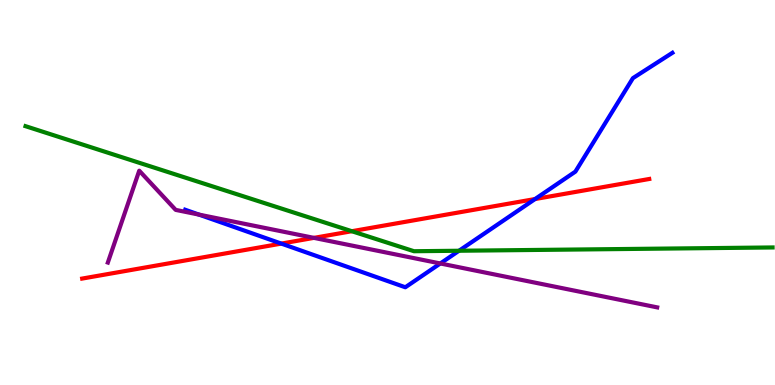[{'lines': ['blue', 'red'], 'intersections': [{'x': 3.63, 'y': 3.67}, {'x': 6.9, 'y': 4.83}]}, {'lines': ['green', 'red'], 'intersections': [{'x': 4.54, 'y': 3.99}]}, {'lines': ['purple', 'red'], 'intersections': [{'x': 4.05, 'y': 3.82}]}, {'lines': ['blue', 'green'], 'intersections': [{'x': 5.92, 'y': 3.49}]}, {'lines': ['blue', 'purple'], 'intersections': [{'x': 2.57, 'y': 4.43}, {'x': 5.68, 'y': 3.16}]}, {'lines': ['green', 'purple'], 'intersections': []}]